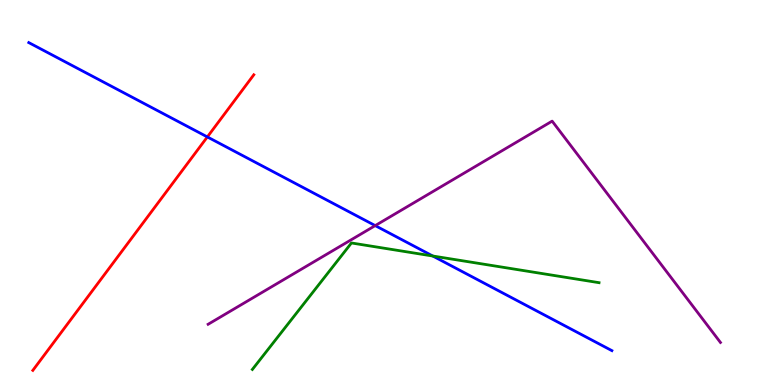[{'lines': ['blue', 'red'], 'intersections': [{'x': 2.68, 'y': 6.44}]}, {'lines': ['green', 'red'], 'intersections': []}, {'lines': ['purple', 'red'], 'intersections': []}, {'lines': ['blue', 'green'], 'intersections': [{'x': 5.58, 'y': 3.35}]}, {'lines': ['blue', 'purple'], 'intersections': [{'x': 4.84, 'y': 4.14}]}, {'lines': ['green', 'purple'], 'intersections': []}]